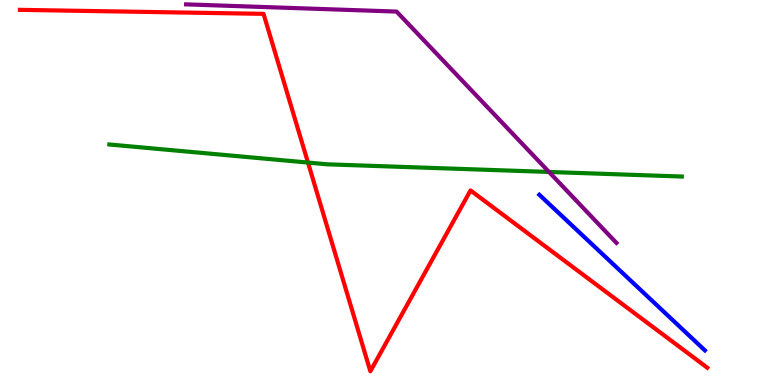[{'lines': ['blue', 'red'], 'intersections': []}, {'lines': ['green', 'red'], 'intersections': [{'x': 3.97, 'y': 5.78}]}, {'lines': ['purple', 'red'], 'intersections': []}, {'lines': ['blue', 'green'], 'intersections': []}, {'lines': ['blue', 'purple'], 'intersections': []}, {'lines': ['green', 'purple'], 'intersections': [{'x': 7.08, 'y': 5.53}]}]